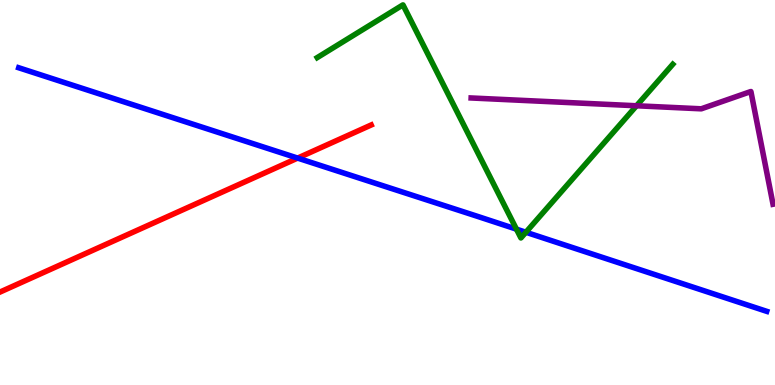[{'lines': ['blue', 'red'], 'intersections': [{'x': 3.84, 'y': 5.89}]}, {'lines': ['green', 'red'], 'intersections': []}, {'lines': ['purple', 'red'], 'intersections': []}, {'lines': ['blue', 'green'], 'intersections': [{'x': 6.66, 'y': 4.05}, {'x': 6.79, 'y': 3.97}]}, {'lines': ['blue', 'purple'], 'intersections': []}, {'lines': ['green', 'purple'], 'intersections': [{'x': 8.21, 'y': 7.25}]}]